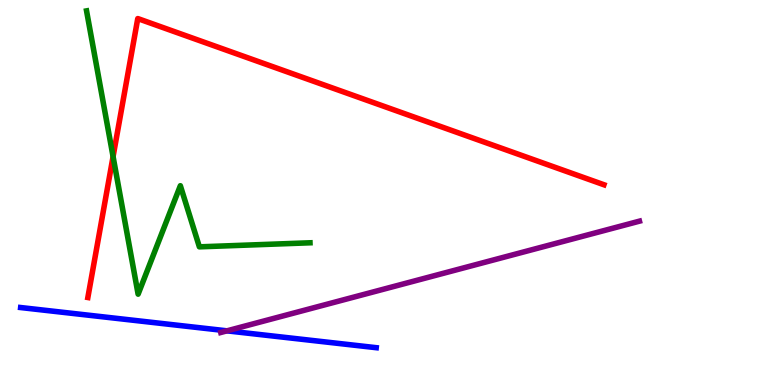[{'lines': ['blue', 'red'], 'intersections': []}, {'lines': ['green', 'red'], 'intersections': [{'x': 1.46, 'y': 5.93}]}, {'lines': ['purple', 'red'], 'intersections': []}, {'lines': ['blue', 'green'], 'intersections': []}, {'lines': ['blue', 'purple'], 'intersections': [{'x': 2.93, 'y': 1.41}]}, {'lines': ['green', 'purple'], 'intersections': []}]